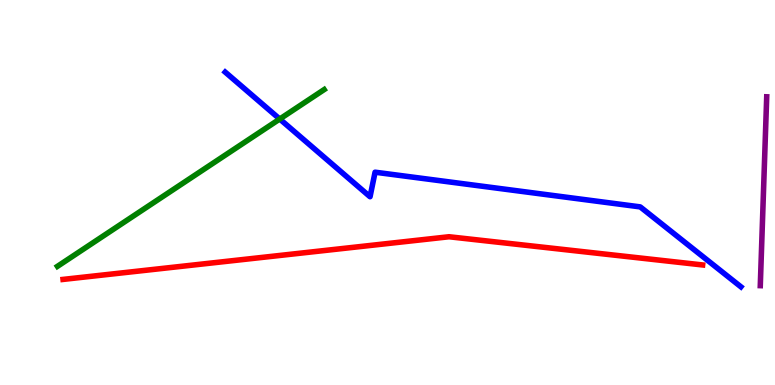[{'lines': ['blue', 'red'], 'intersections': []}, {'lines': ['green', 'red'], 'intersections': []}, {'lines': ['purple', 'red'], 'intersections': []}, {'lines': ['blue', 'green'], 'intersections': [{'x': 3.61, 'y': 6.91}]}, {'lines': ['blue', 'purple'], 'intersections': []}, {'lines': ['green', 'purple'], 'intersections': []}]